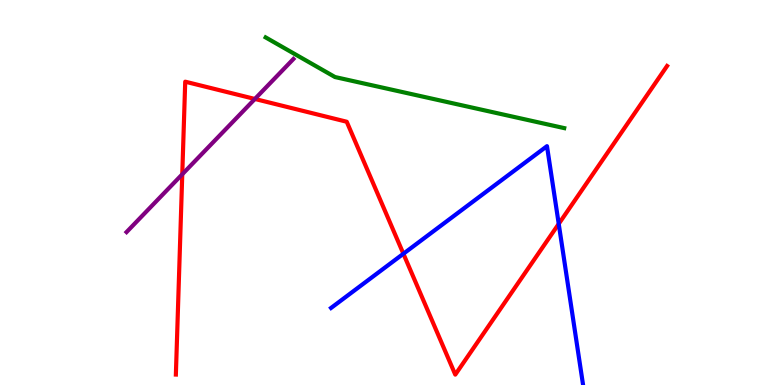[{'lines': ['blue', 'red'], 'intersections': [{'x': 5.21, 'y': 3.41}, {'x': 7.21, 'y': 4.19}]}, {'lines': ['green', 'red'], 'intersections': []}, {'lines': ['purple', 'red'], 'intersections': [{'x': 2.35, 'y': 5.47}, {'x': 3.29, 'y': 7.43}]}, {'lines': ['blue', 'green'], 'intersections': []}, {'lines': ['blue', 'purple'], 'intersections': []}, {'lines': ['green', 'purple'], 'intersections': []}]